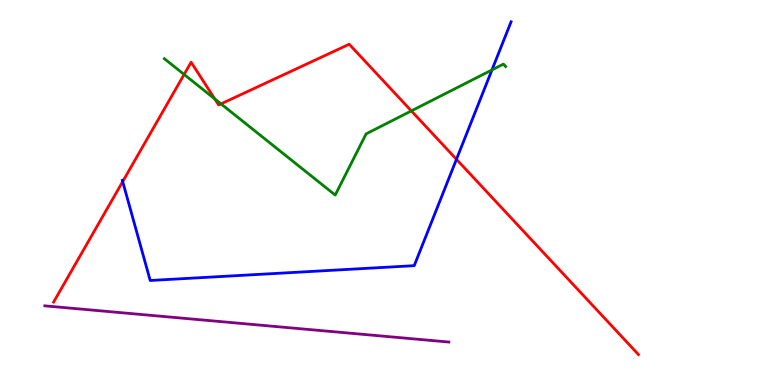[{'lines': ['blue', 'red'], 'intersections': [{'x': 1.58, 'y': 5.28}, {'x': 5.89, 'y': 5.86}]}, {'lines': ['green', 'red'], 'intersections': [{'x': 2.38, 'y': 8.07}, {'x': 2.77, 'y': 7.43}, {'x': 2.85, 'y': 7.3}, {'x': 5.31, 'y': 7.12}]}, {'lines': ['purple', 'red'], 'intersections': []}, {'lines': ['blue', 'green'], 'intersections': [{'x': 6.35, 'y': 8.18}]}, {'lines': ['blue', 'purple'], 'intersections': []}, {'lines': ['green', 'purple'], 'intersections': []}]